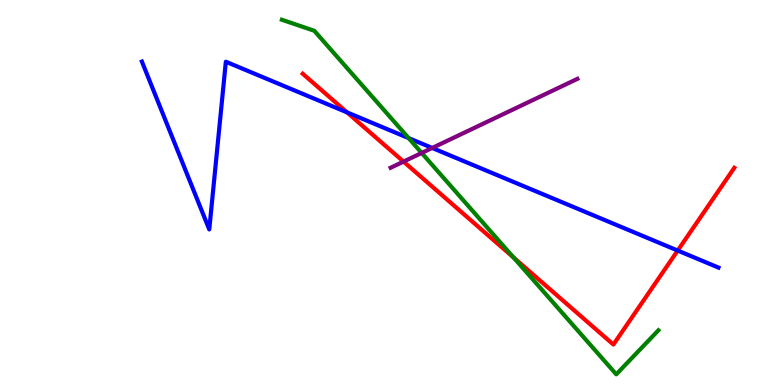[{'lines': ['blue', 'red'], 'intersections': [{'x': 4.48, 'y': 7.08}, {'x': 8.74, 'y': 3.49}]}, {'lines': ['green', 'red'], 'intersections': [{'x': 6.63, 'y': 3.31}]}, {'lines': ['purple', 'red'], 'intersections': [{'x': 5.21, 'y': 5.8}]}, {'lines': ['blue', 'green'], 'intersections': [{'x': 5.27, 'y': 6.41}]}, {'lines': ['blue', 'purple'], 'intersections': [{'x': 5.58, 'y': 6.16}]}, {'lines': ['green', 'purple'], 'intersections': [{'x': 5.44, 'y': 6.03}]}]